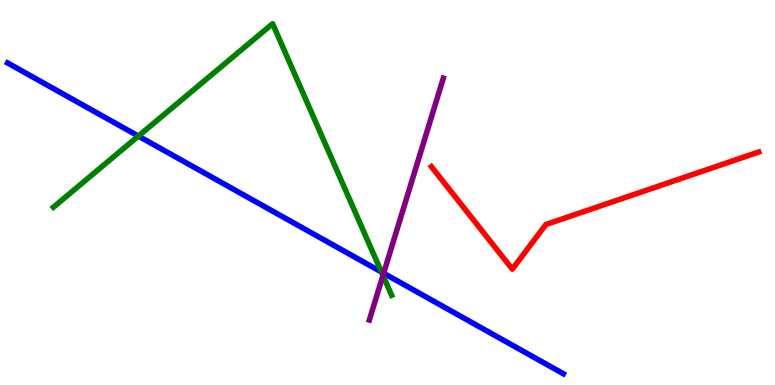[{'lines': ['blue', 'red'], 'intersections': []}, {'lines': ['green', 'red'], 'intersections': []}, {'lines': ['purple', 'red'], 'intersections': []}, {'lines': ['blue', 'green'], 'intersections': [{'x': 1.79, 'y': 6.47}, {'x': 4.92, 'y': 2.94}]}, {'lines': ['blue', 'purple'], 'intersections': [{'x': 4.95, 'y': 2.9}]}, {'lines': ['green', 'purple'], 'intersections': [{'x': 4.94, 'y': 2.84}]}]